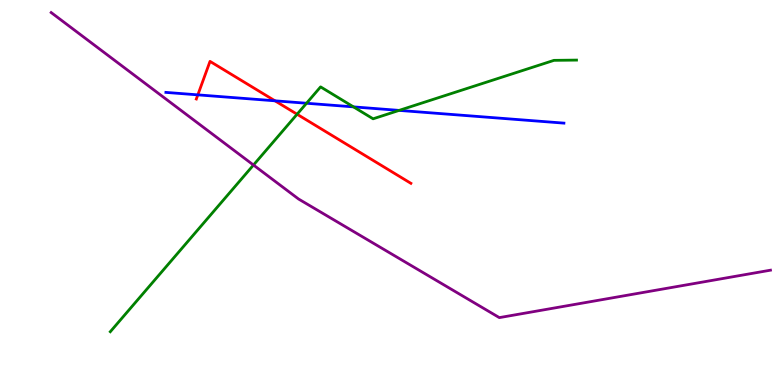[{'lines': ['blue', 'red'], 'intersections': [{'x': 2.55, 'y': 7.54}, {'x': 3.55, 'y': 7.38}]}, {'lines': ['green', 'red'], 'intersections': [{'x': 3.83, 'y': 7.03}]}, {'lines': ['purple', 'red'], 'intersections': []}, {'lines': ['blue', 'green'], 'intersections': [{'x': 3.96, 'y': 7.32}, {'x': 4.56, 'y': 7.22}, {'x': 5.15, 'y': 7.13}]}, {'lines': ['blue', 'purple'], 'intersections': []}, {'lines': ['green', 'purple'], 'intersections': [{'x': 3.27, 'y': 5.71}]}]